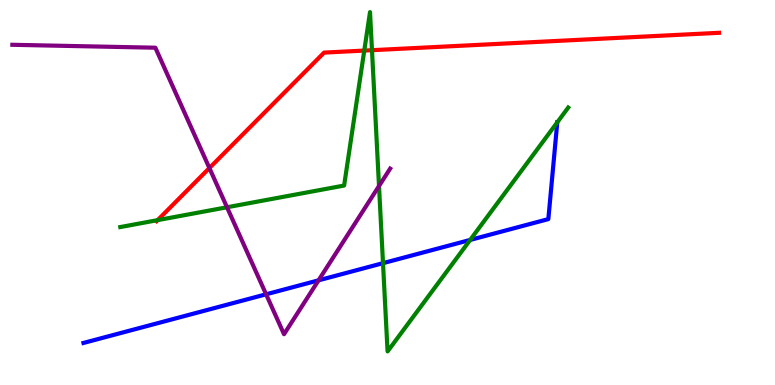[{'lines': ['blue', 'red'], 'intersections': []}, {'lines': ['green', 'red'], 'intersections': [{'x': 2.03, 'y': 4.28}, {'x': 4.7, 'y': 8.69}, {'x': 4.8, 'y': 8.7}]}, {'lines': ['purple', 'red'], 'intersections': [{'x': 2.7, 'y': 5.64}]}, {'lines': ['blue', 'green'], 'intersections': [{'x': 4.94, 'y': 3.16}, {'x': 6.07, 'y': 3.77}, {'x': 7.19, 'y': 6.82}]}, {'lines': ['blue', 'purple'], 'intersections': [{'x': 3.43, 'y': 2.36}, {'x': 4.11, 'y': 2.72}]}, {'lines': ['green', 'purple'], 'intersections': [{'x': 2.93, 'y': 4.62}, {'x': 4.89, 'y': 5.17}]}]